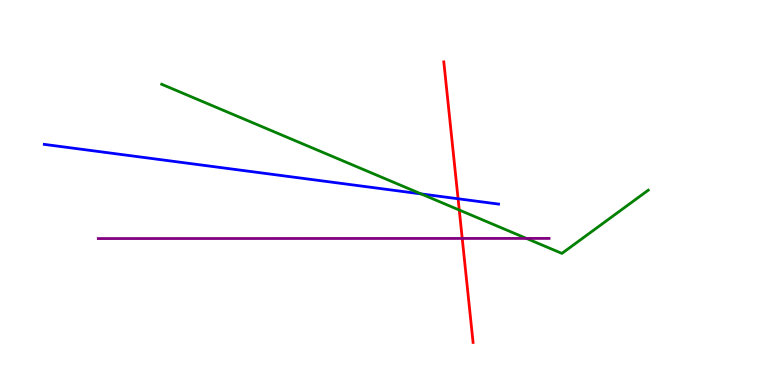[{'lines': ['blue', 'red'], 'intersections': [{'x': 5.91, 'y': 4.84}]}, {'lines': ['green', 'red'], 'intersections': [{'x': 5.93, 'y': 4.54}]}, {'lines': ['purple', 'red'], 'intersections': [{'x': 5.96, 'y': 3.81}]}, {'lines': ['blue', 'green'], 'intersections': [{'x': 5.43, 'y': 4.96}]}, {'lines': ['blue', 'purple'], 'intersections': []}, {'lines': ['green', 'purple'], 'intersections': [{'x': 6.79, 'y': 3.81}]}]